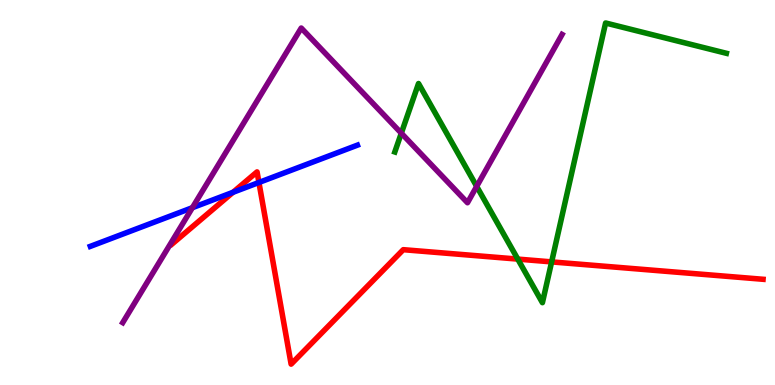[{'lines': ['blue', 'red'], 'intersections': [{'x': 3.01, 'y': 5.01}, {'x': 3.34, 'y': 5.26}]}, {'lines': ['green', 'red'], 'intersections': [{'x': 6.68, 'y': 3.27}, {'x': 7.12, 'y': 3.2}]}, {'lines': ['purple', 'red'], 'intersections': []}, {'lines': ['blue', 'green'], 'intersections': []}, {'lines': ['blue', 'purple'], 'intersections': [{'x': 2.48, 'y': 4.61}]}, {'lines': ['green', 'purple'], 'intersections': [{'x': 5.18, 'y': 6.54}, {'x': 6.15, 'y': 5.16}]}]